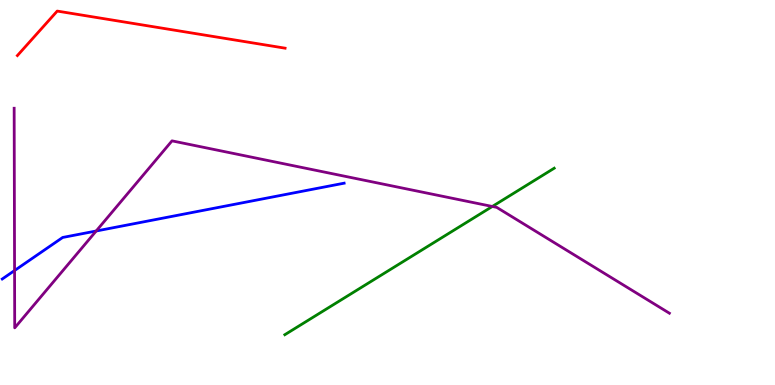[{'lines': ['blue', 'red'], 'intersections': []}, {'lines': ['green', 'red'], 'intersections': []}, {'lines': ['purple', 'red'], 'intersections': []}, {'lines': ['blue', 'green'], 'intersections': []}, {'lines': ['blue', 'purple'], 'intersections': [{'x': 0.188, 'y': 2.97}, {'x': 1.24, 'y': 4.0}]}, {'lines': ['green', 'purple'], 'intersections': [{'x': 6.35, 'y': 4.64}]}]